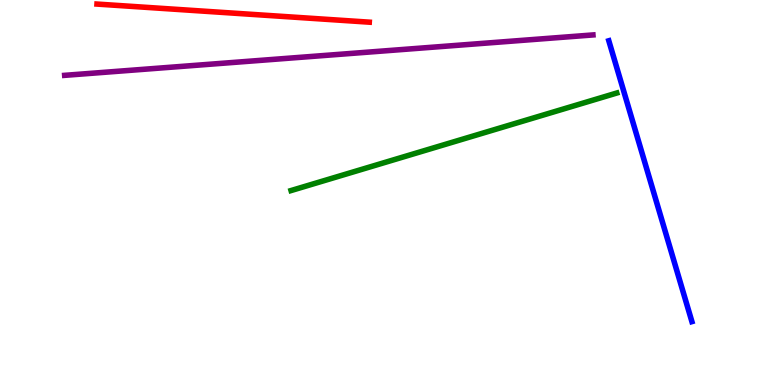[{'lines': ['blue', 'red'], 'intersections': []}, {'lines': ['green', 'red'], 'intersections': []}, {'lines': ['purple', 'red'], 'intersections': []}, {'lines': ['blue', 'green'], 'intersections': []}, {'lines': ['blue', 'purple'], 'intersections': []}, {'lines': ['green', 'purple'], 'intersections': []}]